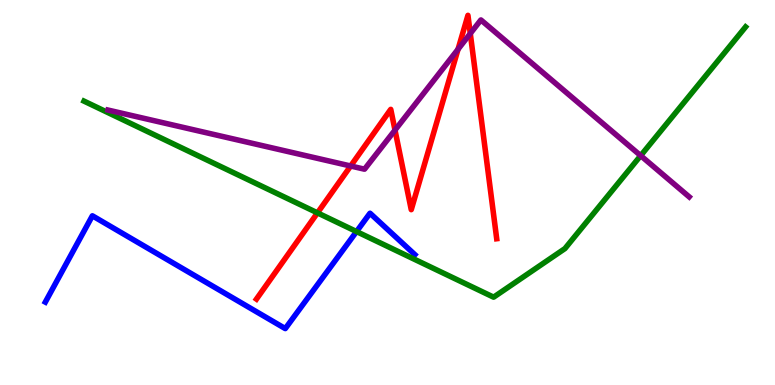[{'lines': ['blue', 'red'], 'intersections': []}, {'lines': ['green', 'red'], 'intersections': [{'x': 4.1, 'y': 4.47}]}, {'lines': ['purple', 'red'], 'intersections': [{'x': 4.52, 'y': 5.69}, {'x': 5.1, 'y': 6.62}, {'x': 5.91, 'y': 8.72}, {'x': 6.07, 'y': 9.13}]}, {'lines': ['blue', 'green'], 'intersections': [{'x': 4.6, 'y': 3.99}]}, {'lines': ['blue', 'purple'], 'intersections': []}, {'lines': ['green', 'purple'], 'intersections': [{'x': 8.27, 'y': 5.96}]}]